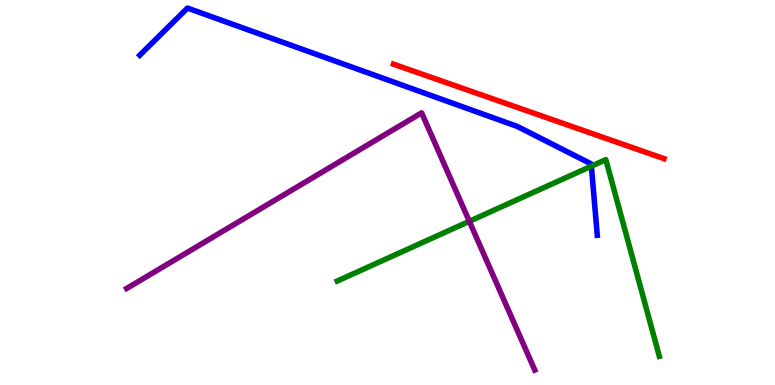[{'lines': ['blue', 'red'], 'intersections': []}, {'lines': ['green', 'red'], 'intersections': []}, {'lines': ['purple', 'red'], 'intersections': []}, {'lines': ['blue', 'green'], 'intersections': [{'x': 7.63, 'y': 5.68}]}, {'lines': ['blue', 'purple'], 'intersections': []}, {'lines': ['green', 'purple'], 'intersections': [{'x': 6.06, 'y': 4.25}]}]